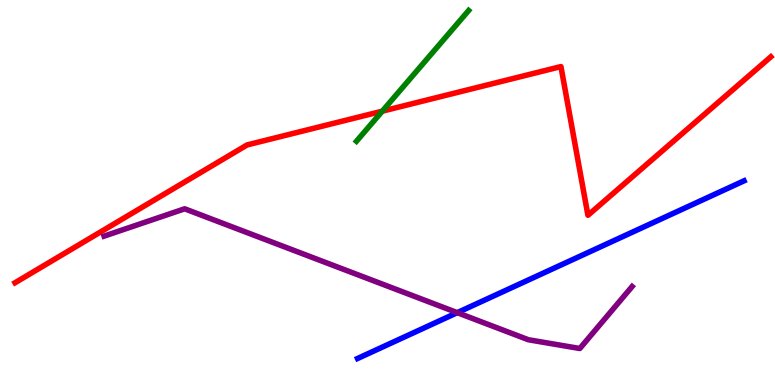[{'lines': ['blue', 'red'], 'intersections': []}, {'lines': ['green', 'red'], 'intersections': [{'x': 4.93, 'y': 7.11}]}, {'lines': ['purple', 'red'], 'intersections': []}, {'lines': ['blue', 'green'], 'intersections': []}, {'lines': ['blue', 'purple'], 'intersections': [{'x': 5.9, 'y': 1.88}]}, {'lines': ['green', 'purple'], 'intersections': []}]